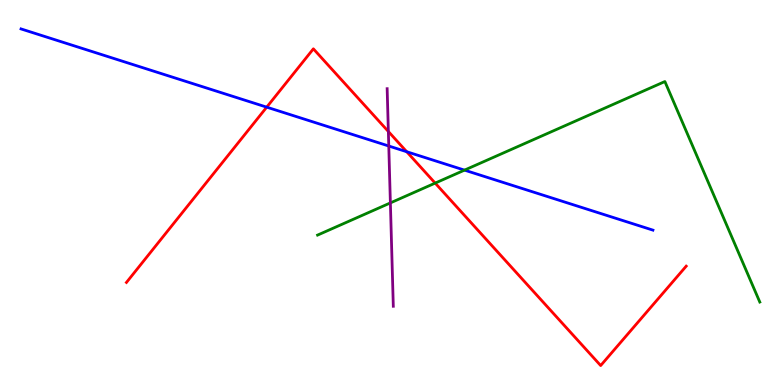[{'lines': ['blue', 'red'], 'intersections': [{'x': 3.44, 'y': 7.22}, {'x': 5.25, 'y': 6.06}]}, {'lines': ['green', 'red'], 'intersections': [{'x': 5.62, 'y': 5.24}]}, {'lines': ['purple', 'red'], 'intersections': [{'x': 5.01, 'y': 6.58}]}, {'lines': ['blue', 'green'], 'intersections': [{'x': 5.99, 'y': 5.58}]}, {'lines': ['blue', 'purple'], 'intersections': [{'x': 5.02, 'y': 6.21}]}, {'lines': ['green', 'purple'], 'intersections': [{'x': 5.04, 'y': 4.73}]}]